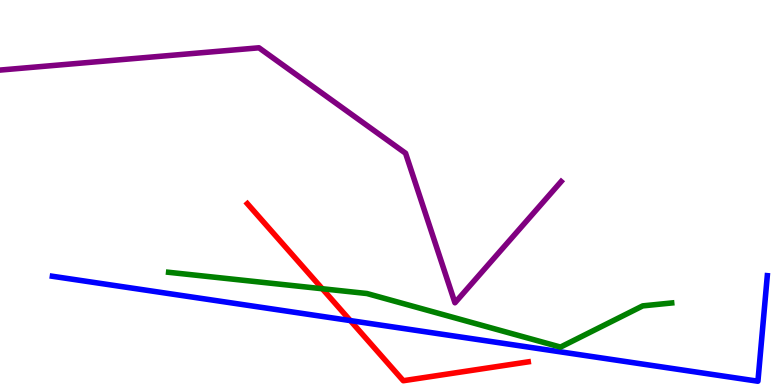[{'lines': ['blue', 'red'], 'intersections': [{'x': 4.52, 'y': 1.67}]}, {'lines': ['green', 'red'], 'intersections': [{'x': 4.16, 'y': 2.5}]}, {'lines': ['purple', 'red'], 'intersections': []}, {'lines': ['blue', 'green'], 'intersections': []}, {'lines': ['blue', 'purple'], 'intersections': []}, {'lines': ['green', 'purple'], 'intersections': []}]